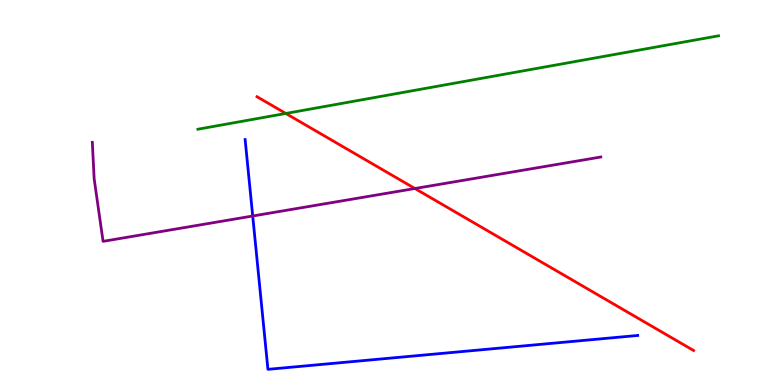[{'lines': ['blue', 'red'], 'intersections': []}, {'lines': ['green', 'red'], 'intersections': [{'x': 3.69, 'y': 7.05}]}, {'lines': ['purple', 'red'], 'intersections': [{'x': 5.35, 'y': 5.1}]}, {'lines': ['blue', 'green'], 'intersections': []}, {'lines': ['blue', 'purple'], 'intersections': [{'x': 3.26, 'y': 4.39}]}, {'lines': ['green', 'purple'], 'intersections': []}]